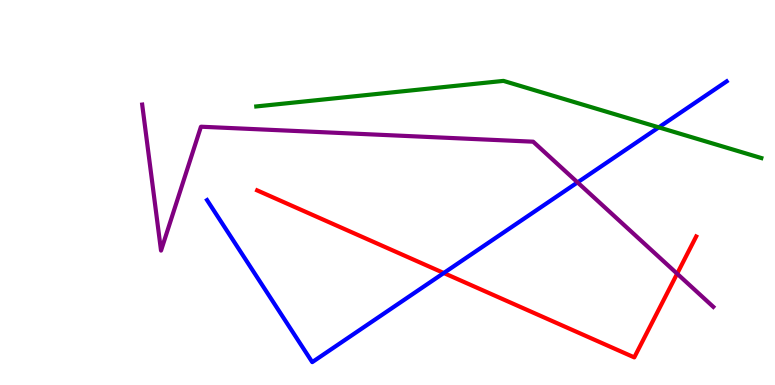[{'lines': ['blue', 'red'], 'intersections': [{'x': 5.73, 'y': 2.91}]}, {'lines': ['green', 'red'], 'intersections': []}, {'lines': ['purple', 'red'], 'intersections': [{'x': 8.74, 'y': 2.89}]}, {'lines': ['blue', 'green'], 'intersections': [{'x': 8.5, 'y': 6.69}]}, {'lines': ['blue', 'purple'], 'intersections': [{'x': 7.45, 'y': 5.26}]}, {'lines': ['green', 'purple'], 'intersections': []}]